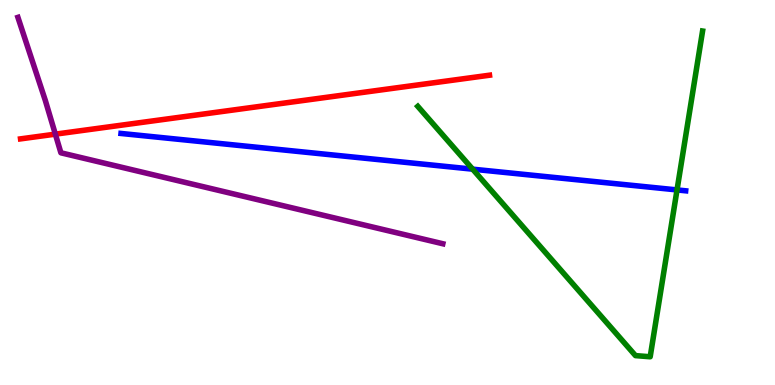[{'lines': ['blue', 'red'], 'intersections': []}, {'lines': ['green', 'red'], 'intersections': []}, {'lines': ['purple', 'red'], 'intersections': [{'x': 0.714, 'y': 6.52}]}, {'lines': ['blue', 'green'], 'intersections': [{'x': 6.1, 'y': 5.61}, {'x': 8.74, 'y': 5.07}]}, {'lines': ['blue', 'purple'], 'intersections': []}, {'lines': ['green', 'purple'], 'intersections': []}]